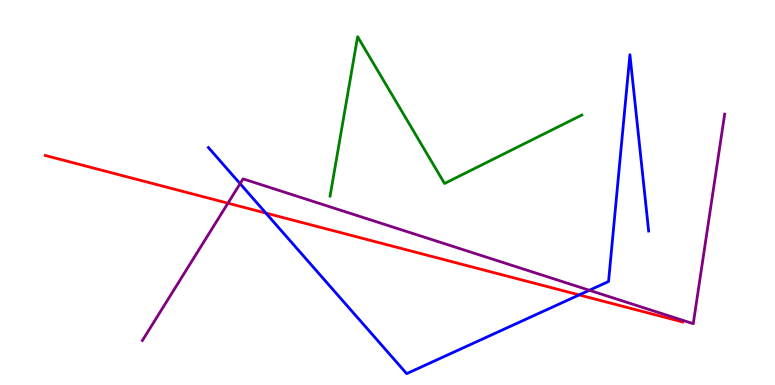[{'lines': ['blue', 'red'], 'intersections': [{'x': 3.43, 'y': 4.47}, {'x': 7.47, 'y': 2.34}]}, {'lines': ['green', 'red'], 'intersections': []}, {'lines': ['purple', 'red'], 'intersections': [{'x': 2.94, 'y': 4.72}]}, {'lines': ['blue', 'green'], 'intersections': []}, {'lines': ['blue', 'purple'], 'intersections': [{'x': 3.1, 'y': 5.23}, {'x': 7.6, 'y': 2.46}]}, {'lines': ['green', 'purple'], 'intersections': []}]